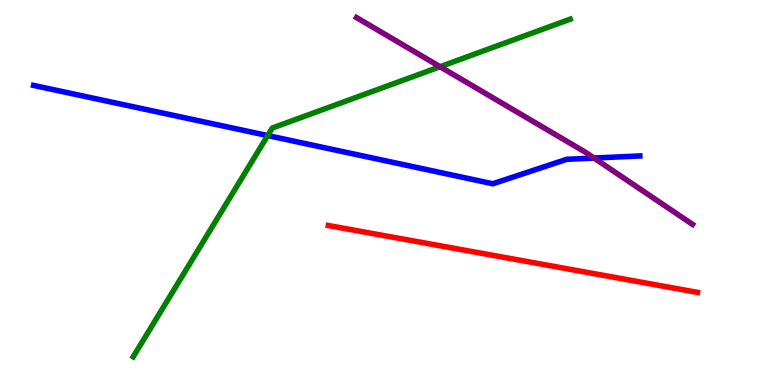[{'lines': ['blue', 'red'], 'intersections': []}, {'lines': ['green', 'red'], 'intersections': []}, {'lines': ['purple', 'red'], 'intersections': []}, {'lines': ['blue', 'green'], 'intersections': [{'x': 3.45, 'y': 6.48}]}, {'lines': ['blue', 'purple'], 'intersections': [{'x': 7.67, 'y': 5.89}]}, {'lines': ['green', 'purple'], 'intersections': [{'x': 5.68, 'y': 8.27}]}]